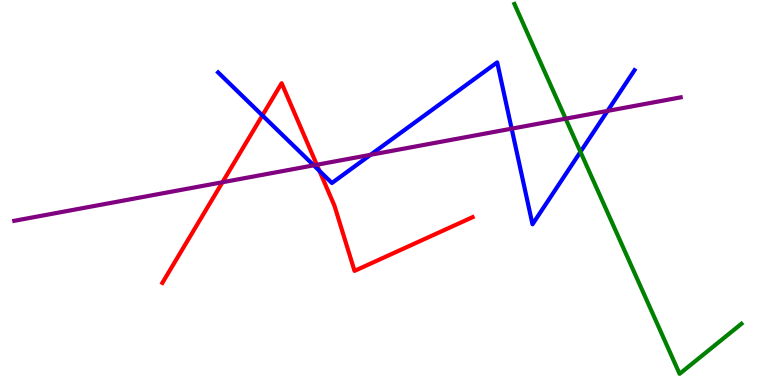[{'lines': ['blue', 'red'], 'intersections': [{'x': 3.39, 'y': 7.0}, {'x': 4.12, 'y': 5.56}]}, {'lines': ['green', 'red'], 'intersections': []}, {'lines': ['purple', 'red'], 'intersections': [{'x': 2.87, 'y': 5.27}, {'x': 4.09, 'y': 5.72}]}, {'lines': ['blue', 'green'], 'intersections': [{'x': 7.49, 'y': 6.06}]}, {'lines': ['blue', 'purple'], 'intersections': [{'x': 4.05, 'y': 5.71}, {'x': 4.78, 'y': 5.98}, {'x': 6.6, 'y': 6.66}, {'x': 7.84, 'y': 7.12}]}, {'lines': ['green', 'purple'], 'intersections': [{'x': 7.3, 'y': 6.92}]}]